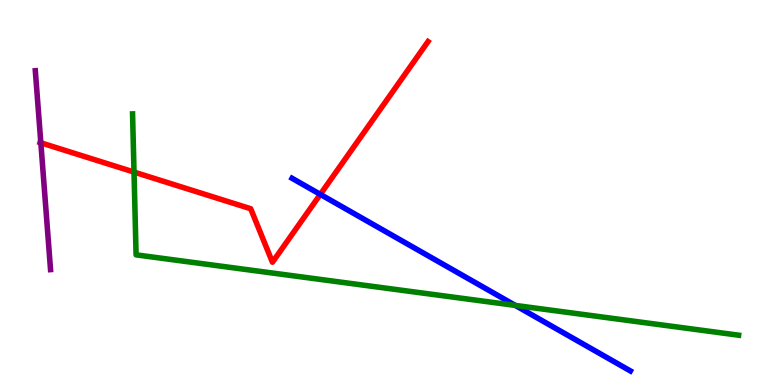[{'lines': ['blue', 'red'], 'intersections': [{'x': 4.13, 'y': 4.95}]}, {'lines': ['green', 'red'], 'intersections': [{'x': 1.73, 'y': 5.53}]}, {'lines': ['purple', 'red'], 'intersections': [{'x': 0.527, 'y': 6.29}]}, {'lines': ['blue', 'green'], 'intersections': [{'x': 6.65, 'y': 2.07}]}, {'lines': ['blue', 'purple'], 'intersections': []}, {'lines': ['green', 'purple'], 'intersections': []}]